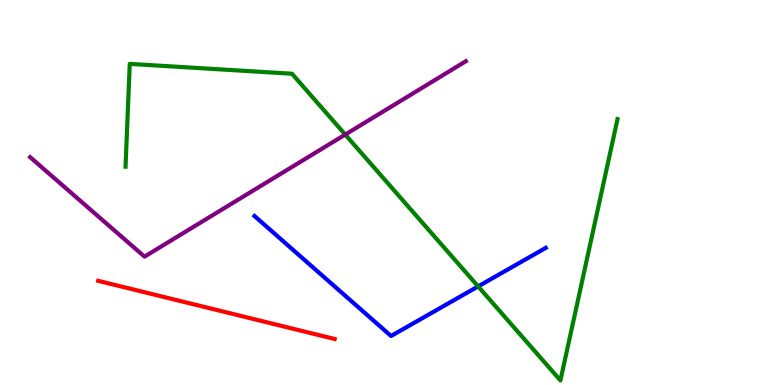[{'lines': ['blue', 'red'], 'intersections': []}, {'lines': ['green', 'red'], 'intersections': []}, {'lines': ['purple', 'red'], 'intersections': []}, {'lines': ['blue', 'green'], 'intersections': [{'x': 6.17, 'y': 2.56}]}, {'lines': ['blue', 'purple'], 'intersections': []}, {'lines': ['green', 'purple'], 'intersections': [{'x': 4.45, 'y': 6.5}]}]